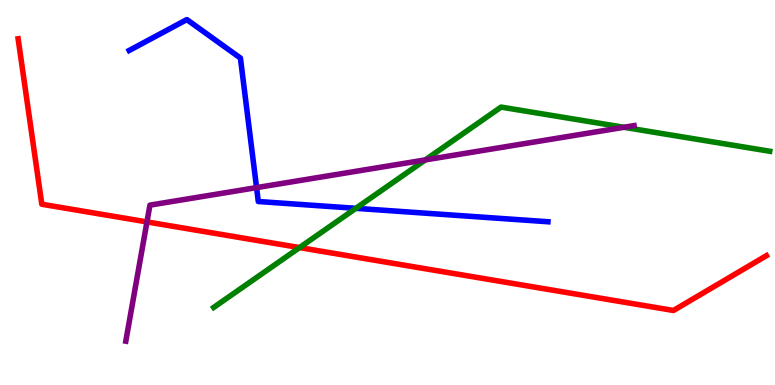[{'lines': ['blue', 'red'], 'intersections': []}, {'lines': ['green', 'red'], 'intersections': [{'x': 3.86, 'y': 3.57}]}, {'lines': ['purple', 'red'], 'intersections': [{'x': 1.9, 'y': 4.24}]}, {'lines': ['blue', 'green'], 'intersections': [{'x': 4.59, 'y': 4.59}]}, {'lines': ['blue', 'purple'], 'intersections': [{'x': 3.31, 'y': 5.13}]}, {'lines': ['green', 'purple'], 'intersections': [{'x': 5.49, 'y': 5.85}, {'x': 8.05, 'y': 6.69}]}]